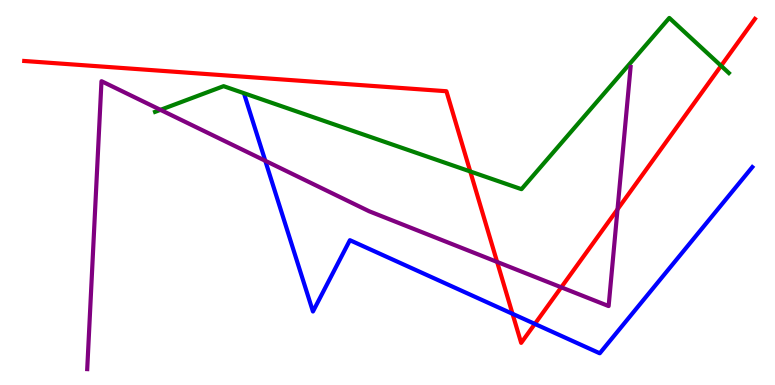[{'lines': ['blue', 'red'], 'intersections': [{'x': 6.61, 'y': 1.85}, {'x': 6.9, 'y': 1.59}]}, {'lines': ['green', 'red'], 'intersections': [{'x': 6.07, 'y': 5.55}, {'x': 9.3, 'y': 8.29}]}, {'lines': ['purple', 'red'], 'intersections': [{'x': 6.41, 'y': 3.2}, {'x': 7.24, 'y': 2.54}, {'x': 7.97, 'y': 4.56}]}, {'lines': ['blue', 'green'], 'intersections': []}, {'lines': ['blue', 'purple'], 'intersections': [{'x': 3.42, 'y': 5.82}]}, {'lines': ['green', 'purple'], 'intersections': [{'x': 2.07, 'y': 7.15}]}]